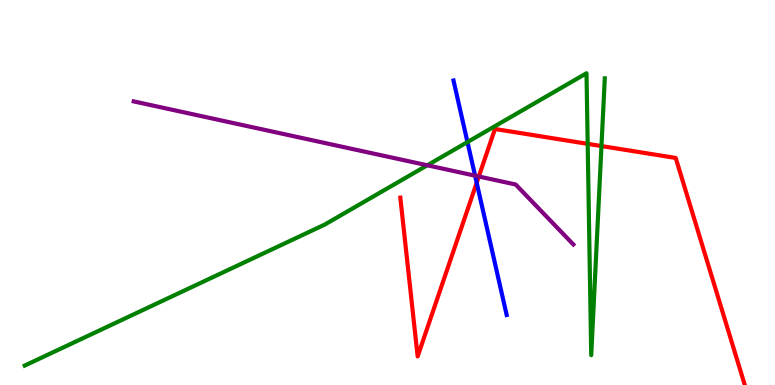[{'lines': ['blue', 'red'], 'intersections': [{'x': 6.15, 'y': 5.25}]}, {'lines': ['green', 'red'], 'intersections': [{'x': 7.58, 'y': 6.26}, {'x': 7.76, 'y': 6.21}]}, {'lines': ['purple', 'red'], 'intersections': [{'x': 6.18, 'y': 5.42}]}, {'lines': ['blue', 'green'], 'intersections': [{'x': 6.03, 'y': 6.31}]}, {'lines': ['blue', 'purple'], 'intersections': [{'x': 6.13, 'y': 5.44}]}, {'lines': ['green', 'purple'], 'intersections': [{'x': 5.51, 'y': 5.71}]}]